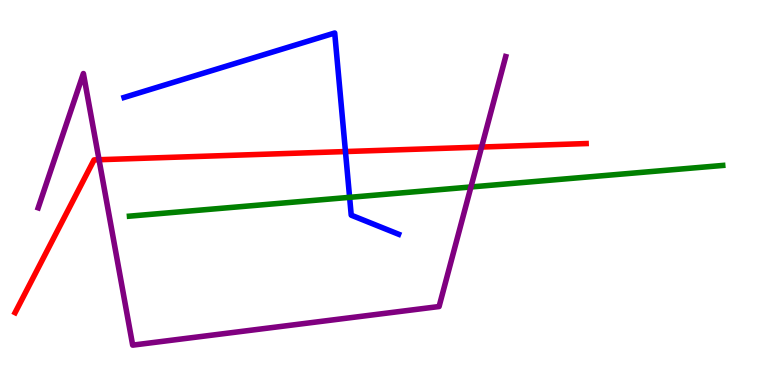[{'lines': ['blue', 'red'], 'intersections': [{'x': 4.46, 'y': 6.06}]}, {'lines': ['green', 'red'], 'intersections': []}, {'lines': ['purple', 'red'], 'intersections': [{'x': 1.28, 'y': 5.85}, {'x': 6.21, 'y': 6.18}]}, {'lines': ['blue', 'green'], 'intersections': [{'x': 4.51, 'y': 4.87}]}, {'lines': ['blue', 'purple'], 'intersections': []}, {'lines': ['green', 'purple'], 'intersections': [{'x': 6.08, 'y': 5.14}]}]